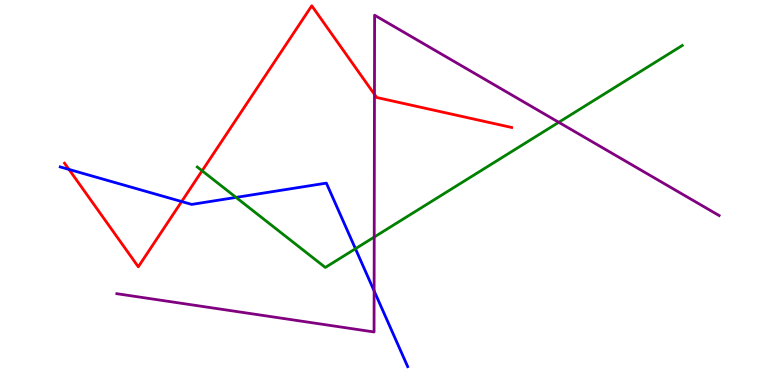[{'lines': ['blue', 'red'], 'intersections': [{'x': 0.89, 'y': 5.6}, {'x': 2.34, 'y': 4.76}]}, {'lines': ['green', 'red'], 'intersections': [{'x': 2.61, 'y': 5.56}]}, {'lines': ['purple', 'red'], 'intersections': [{'x': 4.83, 'y': 7.55}]}, {'lines': ['blue', 'green'], 'intersections': [{'x': 3.05, 'y': 4.87}, {'x': 4.59, 'y': 3.54}]}, {'lines': ['blue', 'purple'], 'intersections': [{'x': 4.83, 'y': 2.44}]}, {'lines': ['green', 'purple'], 'intersections': [{'x': 4.83, 'y': 3.84}, {'x': 7.21, 'y': 6.82}]}]